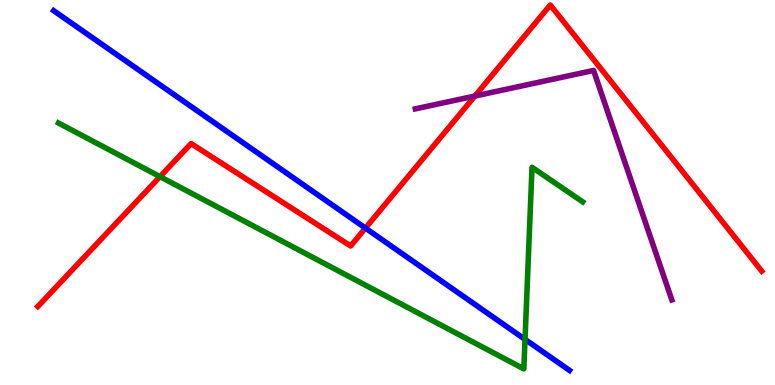[{'lines': ['blue', 'red'], 'intersections': [{'x': 4.72, 'y': 4.08}]}, {'lines': ['green', 'red'], 'intersections': [{'x': 2.06, 'y': 5.41}]}, {'lines': ['purple', 'red'], 'intersections': [{'x': 6.13, 'y': 7.51}]}, {'lines': ['blue', 'green'], 'intersections': [{'x': 6.77, 'y': 1.19}]}, {'lines': ['blue', 'purple'], 'intersections': []}, {'lines': ['green', 'purple'], 'intersections': []}]